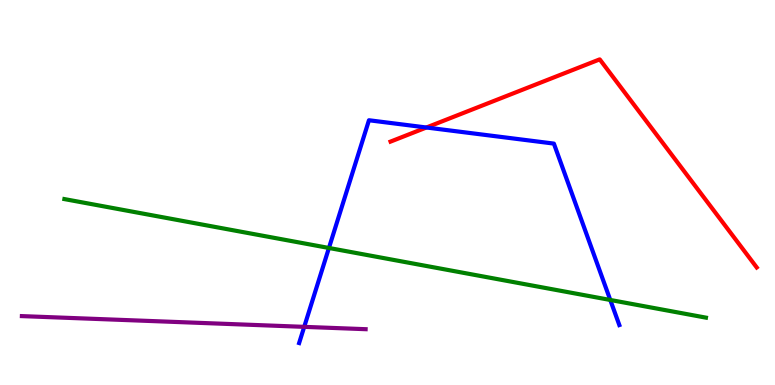[{'lines': ['blue', 'red'], 'intersections': [{'x': 5.5, 'y': 6.69}]}, {'lines': ['green', 'red'], 'intersections': []}, {'lines': ['purple', 'red'], 'intersections': []}, {'lines': ['blue', 'green'], 'intersections': [{'x': 4.24, 'y': 3.56}, {'x': 7.87, 'y': 2.21}]}, {'lines': ['blue', 'purple'], 'intersections': [{'x': 3.93, 'y': 1.51}]}, {'lines': ['green', 'purple'], 'intersections': []}]